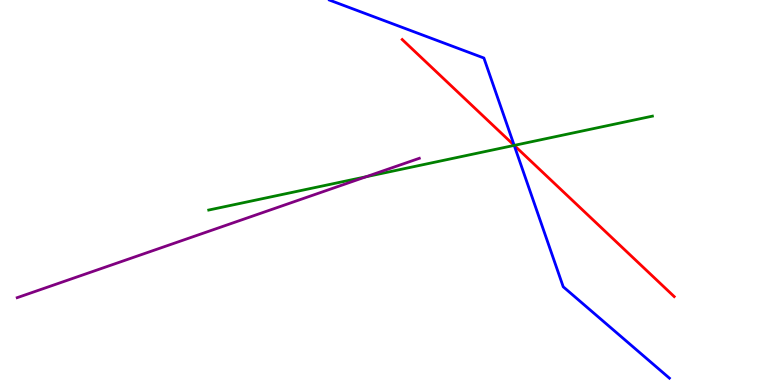[{'lines': ['blue', 'red'], 'intersections': [{'x': 6.63, 'y': 6.22}]}, {'lines': ['green', 'red'], 'intersections': [{'x': 6.64, 'y': 6.22}]}, {'lines': ['purple', 'red'], 'intersections': []}, {'lines': ['blue', 'green'], 'intersections': [{'x': 6.63, 'y': 6.22}]}, {'lines': ['blue', 'purple'], 'intersections': []}, {'lines': ['green', 'purple'], 'intersections': [{'x': 4.72, 'y': 5.41}]}]